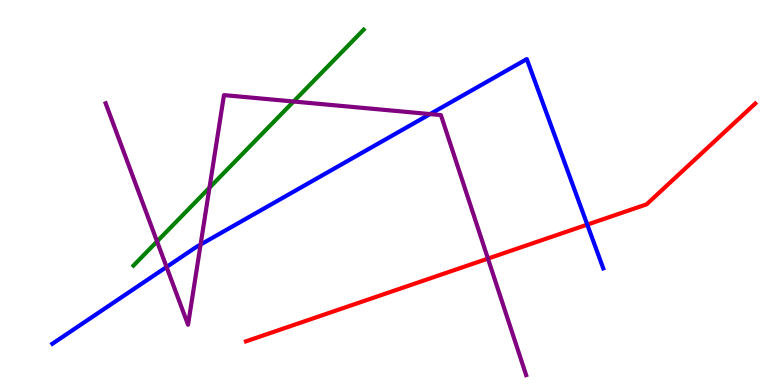[{'lines': ['blue', 'red'], 'intersections': [{'x': 7.58, 'y': 4.17}]}, {'lines': ['green', 'red'], 'intersections': []}, {'lines': ['purple', 'red'], 'intersections': [{'x': 6.3, 'y': 3.28}]}, {'lines': ['blue', 'green'], 'intersections': []}, {'lines': ['blue', 'purple'], 'intersections': [{'x': 2.15, 'y': 3.07}, {'x': 2.59, 'y': 3.65}, {'x': 5.55, 'y': 7.04}]}, {'lines': ['green', 'purple'], 'intersections': [{'x': 2.03, 'y': 3.73}, {'x': 2.7, 'y': 5.12}, {'x': 3.79, 'y': 7.36}]}]